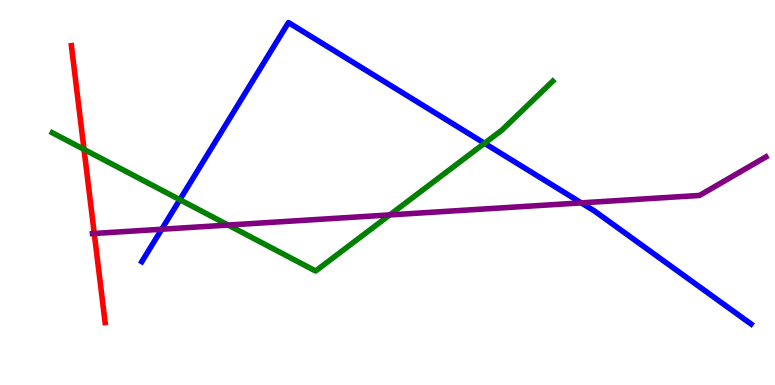[{'lines': ['blue', 'red'], 'intersections': []}, {'lines': ['green', 'red'], 'intersections': [{'x': 1.08, 'y': 6.12}]}, {'lines': ['purple', 'red'], 'intersections': [{'x': 1.22, 'y': 3.94}]}, {'lines': ['blue', 'green'], 'intersections': [{'x': 2.32, 'y': 4.81}, {'x': 6.25, 'y': 6.28}]}, {'lines': ['blue', 'purple'], 'intersections': [{'x': 2.09, 'y': 4.05}, {'x': 7.5, 'y': 4.73}]}, {'lines': ['green', 'purple'], 'intersections': [{'x': 2.94, 'y': 4.15}, {'x': 5.03, 'y': 4.42}]}]